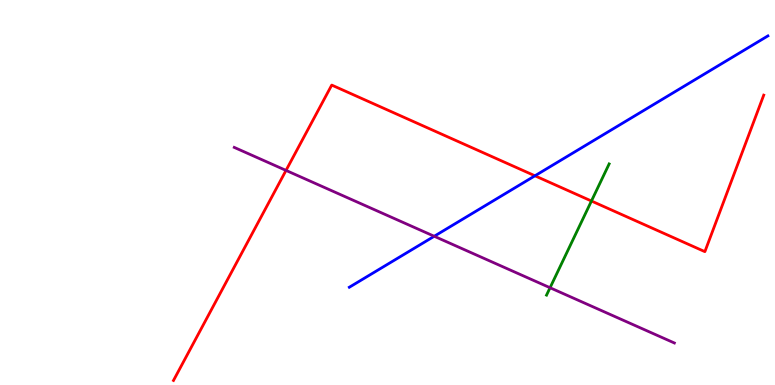[{'lines': ['blue', 'red'], 'intersections': [{'x': 6.9, 'y': 5.43}]}, {'lines': ['green', 'red'], 'intersections': [{'x': 7.63, 'y': 4.78}]}, {'lines': ['purple', 'red'], 'intersections': [{'x': 3.69, 'y': 5.57}]}, {'lines': ['blue', 'green'], 'intersections': []}, {'lines': ['blue', 'purple'], 'intersections': [{'x': 5.6, 'y': 3.86}]}, {'lines': ['green', 'purple'], 'intersections': [{'x': 7.1, 'y': 2.53}]}]